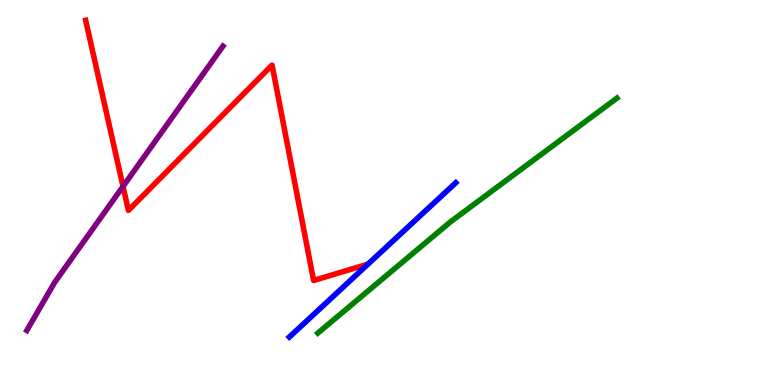[{'lines': ['blue', 'red'], 'intersections': []}, {'lines': ['green', 'red'], 'intersections': []}, {'lines': ['purple', 'red'], 'intersections': [{'x': 1.59, 'y': 5.16}]}, {'lines': ['blue', 'green'], 'intersections': []}, {'lines': ['blue', 'purple'], 'intersections': []}, {'lines': ['green', 'purple'], 'intersections': []}]